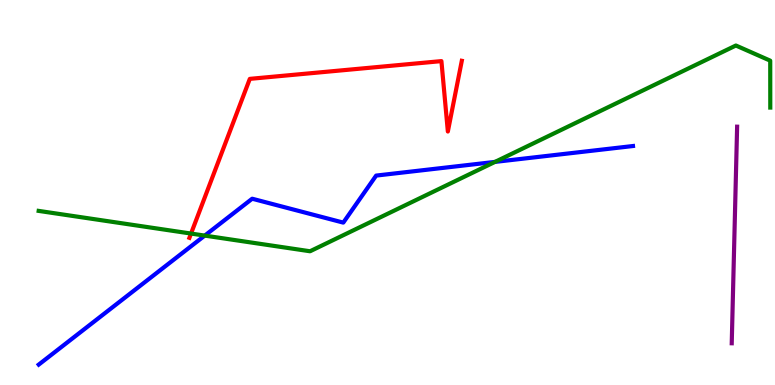[{'lines': ['blue', 'red'], 'intersections': []}, {'lines': ['green', 'red'], 'intersections': [{'x': 2.47, 'y': 3.93}]}, {'lines': ['purple', 'red'], 'intersections': []}, {'lines': ['blue', 'green'], 'intersections': [{'x': 2.64, 'y': 3.88}, {'x': 6.39, 'y': 5.79}]}, {'lines': ['blue', 'purple'], 'intersections': []}, {'lines': ['green', 'purple'], 'intersections': []}]